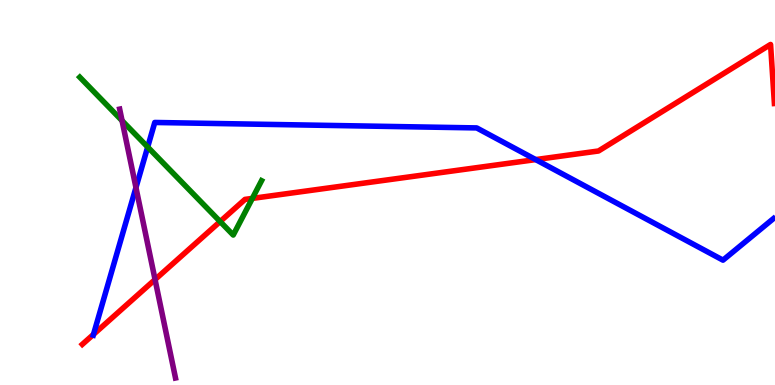[{'lines': ['blue', 'red'], 'intersections': [{'x': 1.21, 'y': 1.31}, {'x': 6.91, 'y': 5.85}]}, {'lines': ['green', 'red'], 'intersections': [{'x': 2.84, 'y': 4.25}, {'x': 3.26, 'y': 4.85}]}, {'lines': ['purple', 'red'], 'intersections': [{'x': 2.0, 'y': 2.74}]}, {'lines': ['blue', 'green'], 'intersections': [{'x': 1.91, 'y': 6.18}]}, {'lines': ['blue', 'purple'], 'intersections': [{'x': 1.75, 'y': 5.13}]}, {'lines': ['green', 'purple'], 'intersections': [{'x': 1.58, 'y': 6.87}]}]